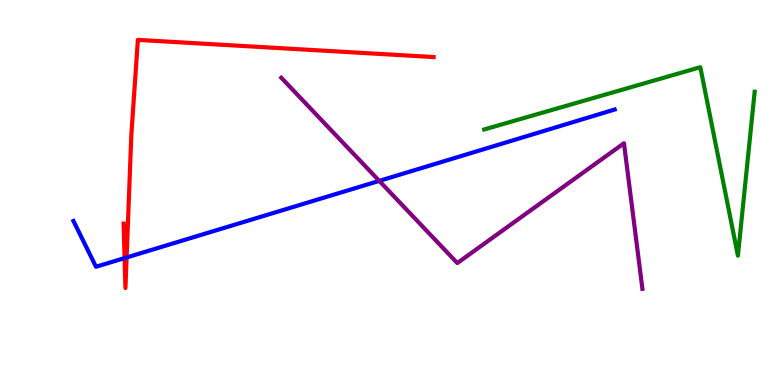[{'lines': ['blue', 'red'], 'intersections': [{'x': 1.61, 'y': 3.3}, {'x': 1.63, 'y': 3.31}]}, {'lines': ['green', 'red'], 'intersections': []}, {'lines': ['purple', 'red'], 'intersections': []}, {'lines': ['blue', 'green'], 'intersections': []}, {'lines': ['blue', 'purple'], 'intersections': [{'x': 4.89, 'y': 5.3}]}, {'lines': ['green', 'purple'], 'intersections': []}]